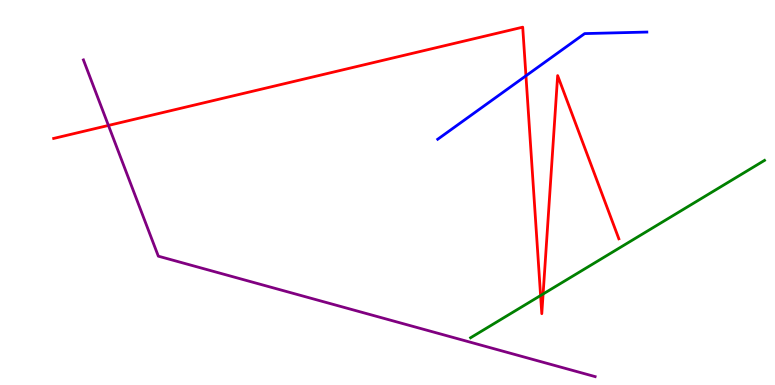[{'lines': ['blue', 'red'], 'intersections': [{'x': 6.79, 'y': 8.03}]}, {'lines': ['green', 'red'], 'intersections': [{'x': 6.98, 'y': 2.32}, {'x': 7.01, 'y': 2.36}]}, {'lines': ['purple', 'red'], 'intersections': [{'x': 1.4, 'y': 6.74}]}, {'lines': ['blue', 'green'], 'intersections': []}, {'lines': ['blue', 'purple'], 'intersections': []}, {'lines': ['green', 'purple'], 'intersections': []}]